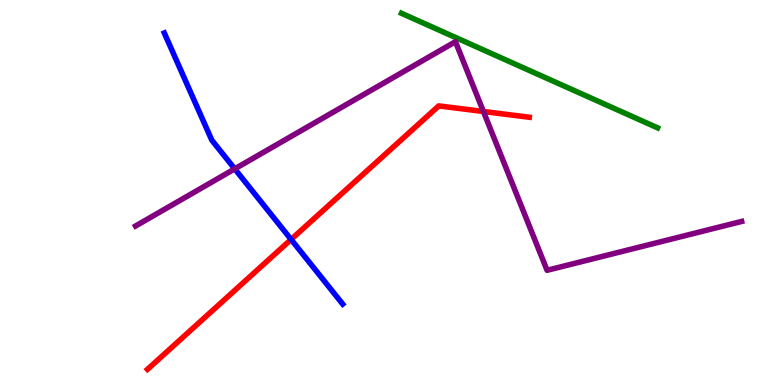[{'lines': ['blue', 'red'], 'intersections': [{'x': 3.76, 'y': 3.78}]}, {'lines': ['green', 'red'], 'intersections': []}, {'lines': ['purple', 'red'], 'intersections': [{'x': 6.24, 'y': 7.1}]}, {'lines': ['blue', 'green'], 'intersections': []}, {'lines': ['blue', 'purple'], 'intersections': [{'x': 3.03, 'y': 5.61}]}, {'lines': ['green', 'purple'], 'intersections': []}]